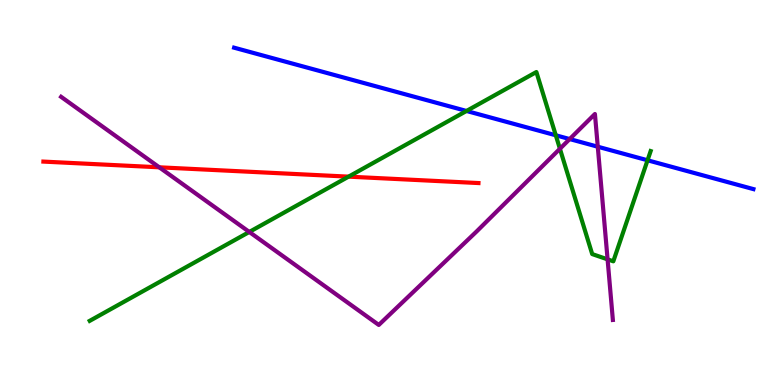[{'lines': ['blue', 'red'], 'intersections': []}, {'lines': ['green', 'red'], 'intersections': [{'x': 4.5, 'y': 5.41}]}, {'lines': ['purple', 'red'], 'intersections': [{'x': 2.06, 'y': 5.65}]}, {'lines': ['blue', 'green'], 'intersections': [{'x': 6.02, 'y': 7.12}, {'x': 7.17, 'y': 6.49}, {'x': 8.36, 'y': 5.84}]}, {'lines': ['blue', 'purple'], 'intersections': [{'x': 7.35, 'y': 6.39}, {'x': 7.71, 'y': 6.19}]}, {'lines': ['green', 'purple'], 'intersections': [{'x': 3.22, 'y': 3.98}, {'x': 7.22, 'y': 6.14}, {'x': 7.84, 'y': 3.26}]}]